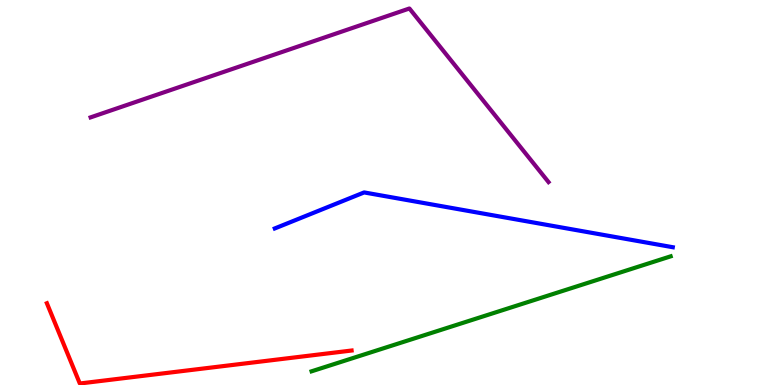[{'lines': ['blue', 'red'], 'intersections': []}, {'lines': ['green', 'red'], 'intersections': []}, {'lines': ['purple', 'red'], 'intersections': []}, {'lines': ['blue', 'green'], 'intersections': []}, {'lines': ['blue', 'purple'], 'intersections': []}, {'lines': ['green', 'purple'], 'intersections': []}]